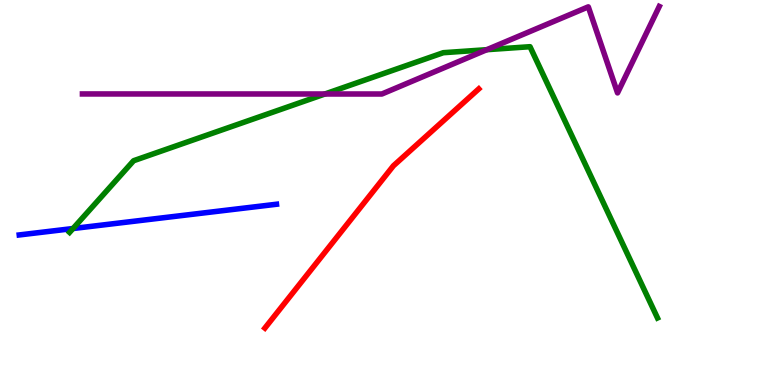[{'lines': ['blue', 'red'], 'intersections': []}, {'lines': ['green', 'red'], 'intersections': []}, {'lines': ['purple', 'red'], 'intersections': []}, {'lines': ['blue', 'green'], 'intersections': [{'x': 0.942, 'y': 4.06}]}, {'lines': ['blue', 'purple'], 'intersections': []}, {'lines': ['green', 'purple'], 'intersections': [{'x': 4.19, 'y': 7.56}, {'x': 6.28, 'y': 8.71}]}]